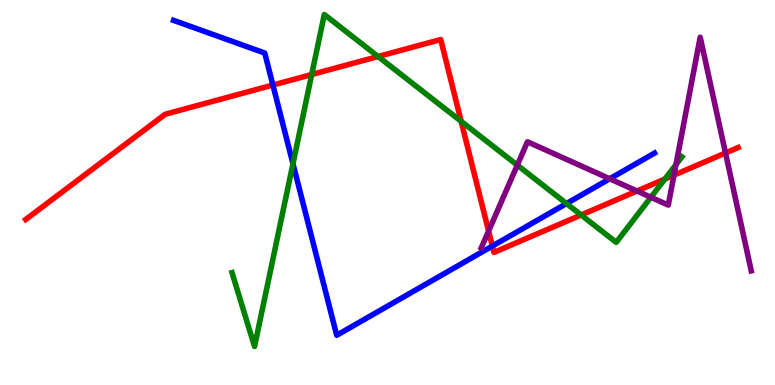[{'lines': ['blue', 'red'], 'intersections': [{'x': 3.52, 'y': 7.79}, {'x': 6.35, 'y': 3.61}]}, {'lines': ['green', 'red'], 'intersections': [{'x': 4.02, 'y': 8.06}, {'x': 4.88, 'y': 8.53}, {'x': 5.95, 'y': 6.85}, {'x': 7.5, 'y': 4.42}, {'x': 8.58, 'y': 5.35}]}, {'lines': ['purple', 'red'], 'intersections': [{'x': 6.3, 'y': 4.0}, {'x': 8.22, 'y': 5.04}, {'x': 8.7, 'y': 5.45}, {'x': 9.36, 'y': 6.03}]}, {'lines': ['blue', 'green'], 'intersections': [{'x': 3.78, 'y': 5.75}, {'x': 7.31, 'y': 4.71}]}, {'lines': ['blue', 'purple'], 'intersections': [{'x': 7.87, 'y': 5.36}]}, {'lines': ['green', 'purple'], 'intersections': [{'x': 6.67, 'y': 5.71}, {'x': 8.4, 'y': 4.88}, {'x': 8.72, 'y': 5.72}]}]